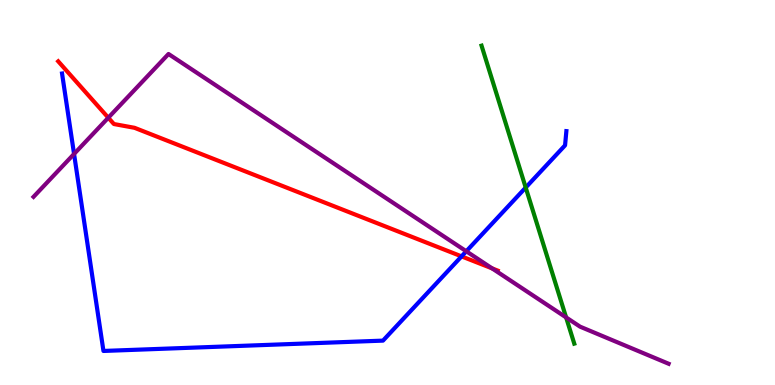[{'lines': ['blue', 'red'], 'intersections': [{'x': 5.96, 'y': 3.34}]}, {'lines': ['green', 'red'], 'intersections': []}, {'lines': ['purple', 'red'], 'intersections': [{'x': 1.4, 'y': 6.94}, {'x': 6.35, 'y': 3.03}]}, {'lines': ['blue', 'green'], 'intersections': [{'x': 6.78, 'y': 5.13}]}, {'lines': ['blue', 'purple'], 'intersections': [{'x': 0.956, 'y': 6.0}, {'x': 6.02, 'y': 3.47}]}, {'lines': ['green', 'purple'], 'intersections': [{'x': 7.3, 'y': 1.76}]}]